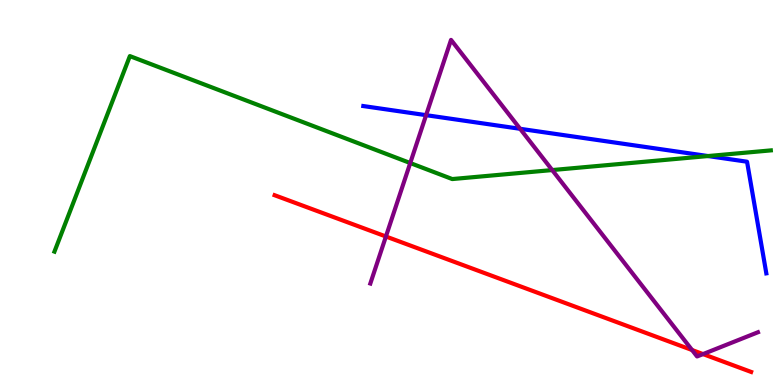[{'lines': ['blue', 'red'], 'intersections': []}, {'lines': ['green', 'red'], 'intersections': []}, {'lines': ['purple', 'red'], 'intersections': [{'x': 4.98, 'y': 3.86}, {'x': 8.93, 'y': 0.908}, {'x': 9.07, 'y': 0.803}]}, {'lines': ['blue', 'green'], 'intersections': [{'x': 9.14, 'y': 5.95}]}, {'lines': ['blue', 'purple'], 'intersections': [{'x': 5.5, 'y': 7.01}, {'x': 6.71, 'y': 6.65}]}, {'lines': ['green', 'purple'], 'intersections': [{'x': 5.29, 'y': 5.77}, {'x': 7.13, 'y': 5.58}]}]